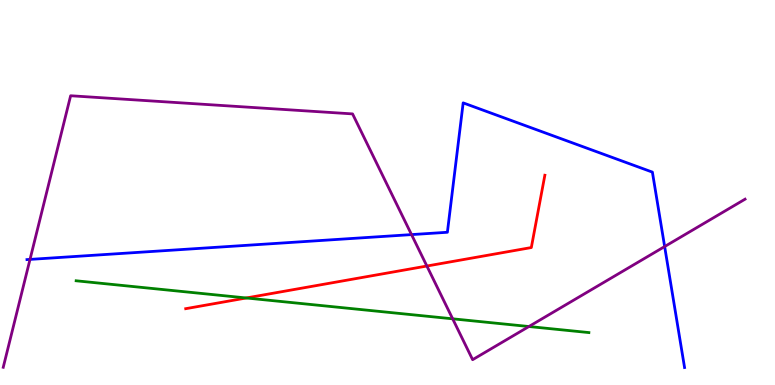[{'lines': ['blue', 'red'], 'intersections': []}, {'lines': ['green', 'red'], 'intersections': [{'x': 3.18, 'y': 2.26}]}, {'lines': ['purple', 'red'], 'intersections': [{'x': 5.51, 'y': 3.09}]}, {'lines': ['blue', 'green'], 'intersections': []}, {'lines': ['blue', 'purple'], 'intersections': [{'x': 0.387, 'y': 3.26}, {'x': 5.31, 'y': 3.91}, {'x': 8.58, 'y': 3.6}]}, {'lines': ['green', 'purple'], 'intersections': [{'x': 5.84, 'y': 1.72}, {'x': 6.82, 'y': 1.52}]}]